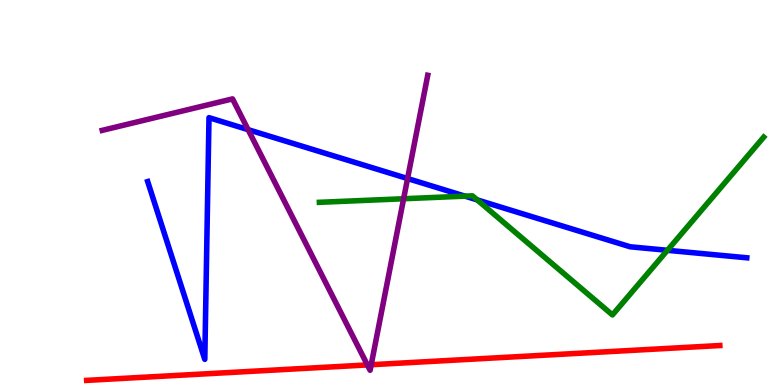[{'lines': ['blue', 'red'], 'intersections': []}, {'lines': ['green', 'red'], 'intersections': []}, {'lines': ['purple', 'red'], 'intersections': [{'x': 4.74, 'y': 0.521}, {'x': 4.79, 'y': 0.527}]}, {'lines': ['blue', 'green'], 'intersections': [{'x': 6.0, 'y': 4.91}, {'x': 6.16, 'y': 4.81}, {'x': 8.61, 'y': 3.5}]}, {'lines': ['blue', 'purple'], 'intersections': [{'x': 3.2, 'y': 6.63}, {'x': 5.26, 'y': 5.36}]}, {'lines': ['green', 'purple'], 'intersections': [{'x': 5.21, 'y': 4.84}]}]